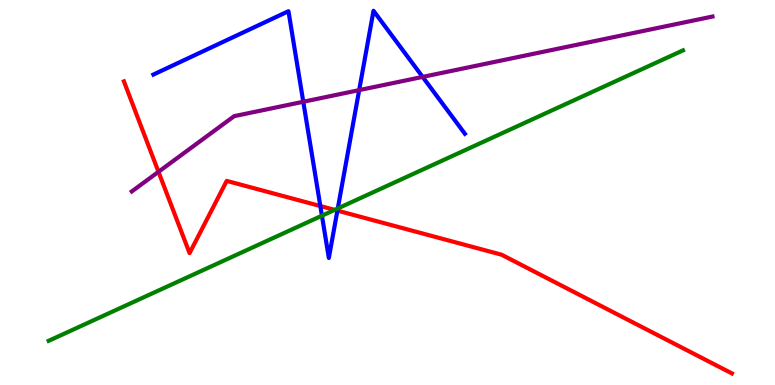[{'lines': ['blue', 'red'], 'intersections': [{'x': 4.13, 'y': 4.65}, {'x': 4.35, 'y': 4.53}]}, {'lines': ['green', 'red'], 'intersections': [{'x': 4.32, 'y': 4.55}]}, {'lines': ['purple', 'red'], 'intersections': [{'x': 2.04, 'y': 5.54}]}, {'lines': ['blue', 'green'], 'intersections': [{'x': 4.15, 'y': 4.4}, {'x': 4.36, 'y': 4.59}]}, {'lines': ['blue', 'purple'], 'intersections': [{'x': 3.91, 'y': 7.36}, {'x': 4.63, 'y': 7.66}, {'x': 5.45, 'y': 8.0}]}, {'lines': ['green', 'purple'], 'intersections': []}]